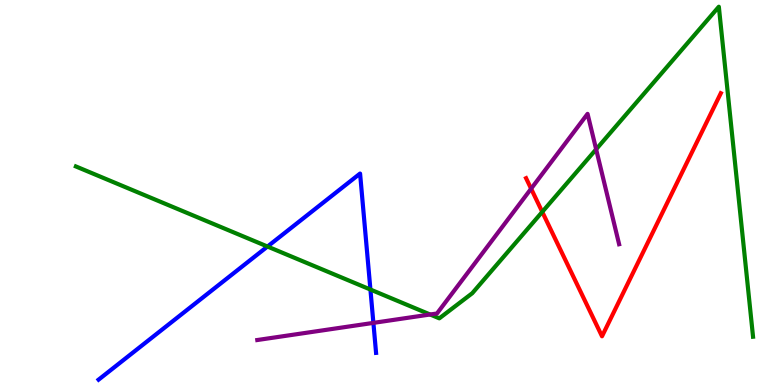[{'lines': ['blue', 'red'], 'intersections': []}, {'lines': ['green', 'red'], 'intersections': [{'x': 7.0, 'y': 4.5}]}, {'lines': ['purple', 'red'], 'intersections': [{'x': 6.85, 'y': 5.1}]}, {'lines': ['blue', 'green'], 'intersections': [{'x': 3.45, 'y': 3.6}, {'x': 4.78, 'y': 2.48}]}, {'lines': ['blue', 'purple'], 'intersections': [{'x': 4.82, 'y': 1.61}]}, {'lines': ['green', 'purple'], 'intersections': [{'x': 5.55, 'y': 1.83}, {'x': 7.69, 'y': 6.12}]}]